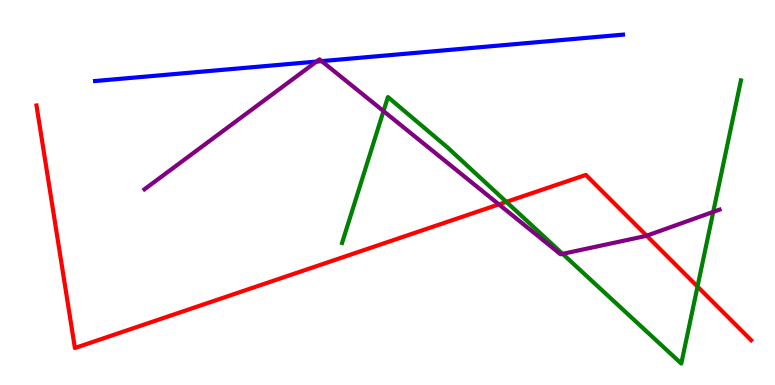[{'lines': ['blue', 'red'], 'intersections': []}, {'lines': ['green', 'red'], 'intersections': [{'x': 6.53, 'y': 4.76}, {'x': 9.0, 'y': 2.56}]}, {'lines': ['purple', 'red'], 'intersections': [{'x': 6.44, 'y': 4.69}, {'x': 8.34, 'y': 3.88}]}, {'lines': ['blue', 'green'], 'intersections': []}, {'lines': ['blue', 'purple'], 'intersections': [{'x': 4.08, 'y': 8.4}, {'x': 4.15, 'y': 8.41}]}, {'lines': ['green', 'purple'], 'intersections': [{'x': 4.95, 'y': 7.11}, {'x': 7.26, 'y': 3.41}, {'x': 9.2, 'y': 4.5}]}]